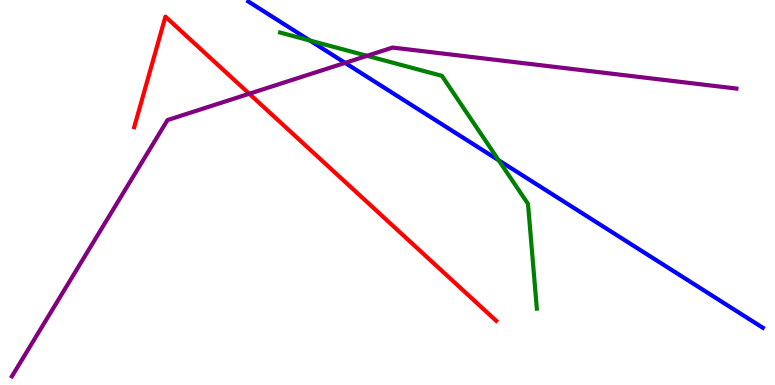[{'lines': ['blue', 'red'], 'intersections': []}, {'lines': ['green', 'red'], 'intersections': []}, {'lines': ['purple', 'red'], 'intersections': [{'x': 3.22, 'y': 7.57}]}, {'lines': ['blue', 'green'], 'intersections': [{'x': 4.0, 'y': 8.95}, {'x': 6.43, 'y': 5.84}]}, {'lines': ['blue', 'purple'], 'intersections': [{'x': 4.45, 'y': 8.37}]}, {'lines': ['green', 'purple'], 'intersections': [{'x': 4.74, 'y': 8.55}]}]